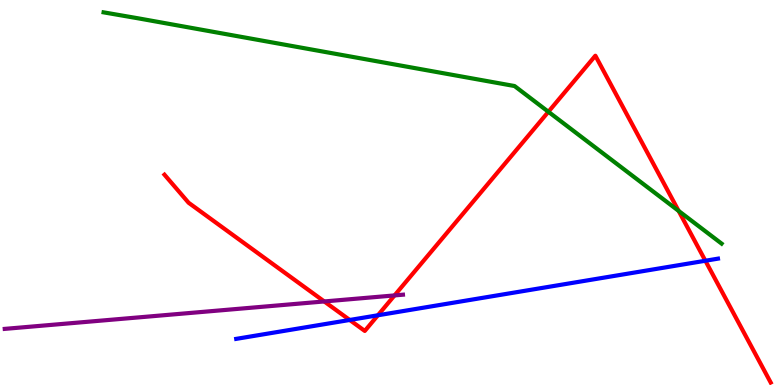[{'lines': ['blue', 'red'], 'intersections': [{'x': 4.51, 'y': 1.69}, {'x': 4.88, 'y': 1.81}, {'x': 9.1, 'y': 3.23}]}, {'lines': ['green', 'red'], 'intersections': [{'x': 7.08, 'y': 7.1}, {'x': 8.76, 'y': 4.52}]}, {'lines': ['purple', 'red'], 'intersections': [{'x': 4.18, 'y': 2.17}, {'x': 5.09, 'y': 2.33}]}, {'lines': ['blue', 'green'], 'intersections': []}, {'lines': ['blue', 'purple'], 'intersections': []}, {'lines': ['green', 'purple'], 'intersections': []}]